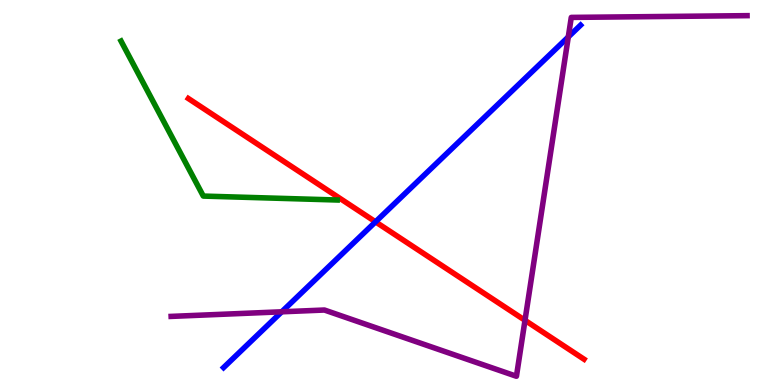[{'lines': ['blue', 'red'], 'intersections': [{'x': 4.85, 'y': 4.24}]}, {'lines': ['green', 'red'], 'intersections': []}, {'lines': ['purple', 'red'], 'intersections': [{'x': 6.77, 'y': 1.68}]}, {'lines': ['blue', 'green'], 'intersections': []}, {'lines': ['blue', 'purple'], 'intersections': [{'x': 3.64, 'y': 1.9}, {'x': 7.33, 'y': 9.04}]}, {'lines': ['green', 'purple'], 'intersections': []}]